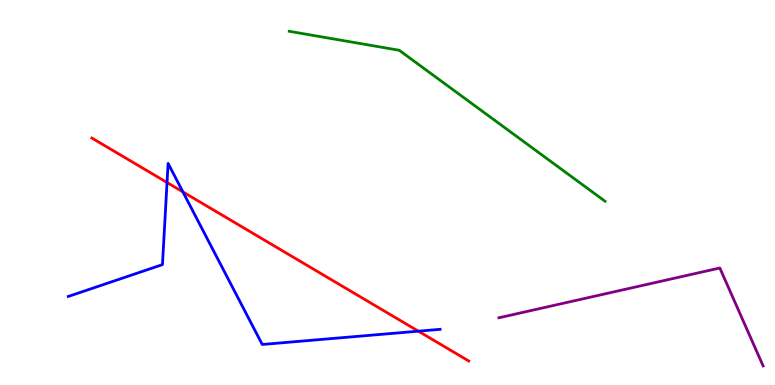[{'lines': ['blue', 'red'], 'intersections': [{'x': 2.16, 'y': 5.26}, {'x': 2.36, 'y': 5.02}, {'x': 5.4, 'y': 1.4}]}, {'lines': ['green', 'red'], 'intersections': []}, {'lines': ['purple', 'red'], 'intersections': []}, {'lines': ['blue', 'green'], 'intersections': []}, {'lines': ['blue', 'purple'], 'intersections': []}, {'lines': ['green', 'purple'], 'intersections': []}]